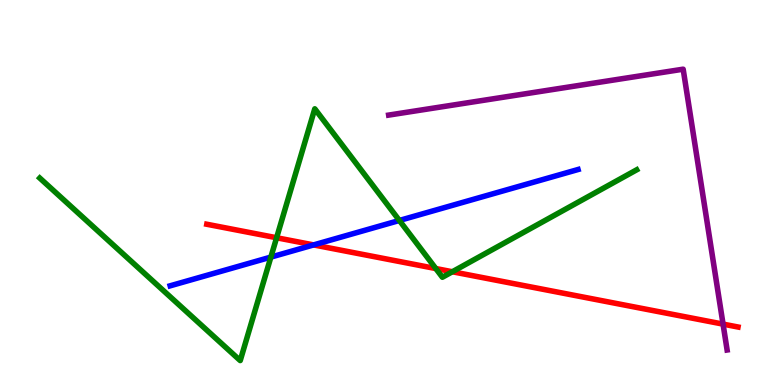[{'lines': ['blue', 'red'], 'intersections': [{'x': 4.05, 'y': 3.64}]}, {'lines': ['green', 'red'], 'intersections': [{'x': 3.57, 'y': 3.82}, {'x': 5.62, 'y': 3.02}, {'x': 5.84, 'y': 2.94}]}, {'lines': ['purple', 'red'], 'intersections': [{'x': 9.33, 'y': 1.58}]}, {'lines': ['blue', 'green'], 'intersections': [{'x': 3.5, 'y': 3.32}, {'x': 5.15, 'y': 4.27}]}, {'lines': ['blue', 'purple'], 'intersections': []}, {'lines': ['green', 'purple'], 'intersections': []}]